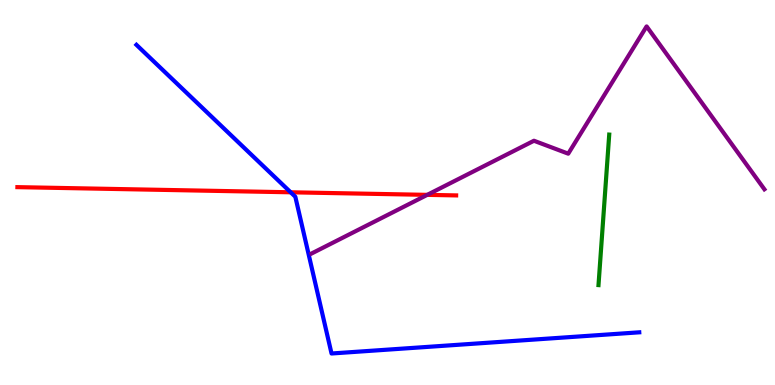[{'lines': ['blue', 'red'], 'intersections': [{'x': 3.75, 'y': 5.01}]}, {'lines': ['green', 'red'], 'intersections': []}, {'lines': ['purple', 'red'], 'intersections': [{'x': 5.51, 'y': 4.94}]}, {'lines': ['blue', 'green'], 'intersections': []}, {'lines': ['blue', 'purple'], 'intersections': []}, {'lines': ['green', 'purple'], 'intersections': []}]